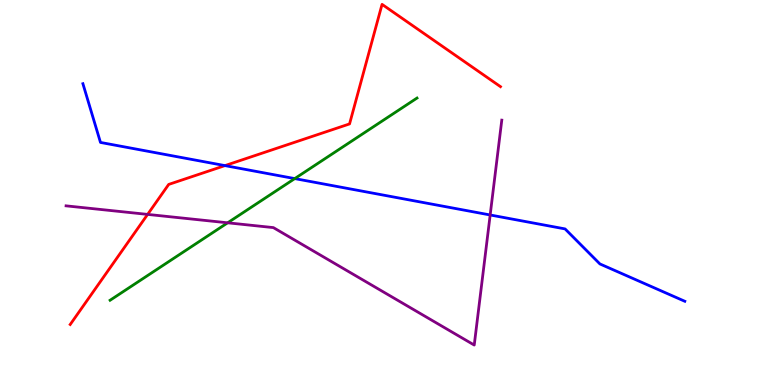[{'lines': ['blue', 'red'], 'intersections': [{'x': 2.9, 'y': 5.7}]}, {'lines': ['green', 'red'], 'intersections': []}, {'lines': ['purple', 'red'], 'intersections': [{'x': 1.9, 'y': 4.43}]}, {'lines': ['blue', 'green'], 'intersections': [{'x': 3.8, 'y': 5.36}]}, {'lines': ['blue', 'purple'], 'intersections': [{'x': 6.32, 'y': 4.42}]}, {'lines': ['green', 'purple'], 'intersections': [{'x': 2.94, 'y': 4.21}]}]